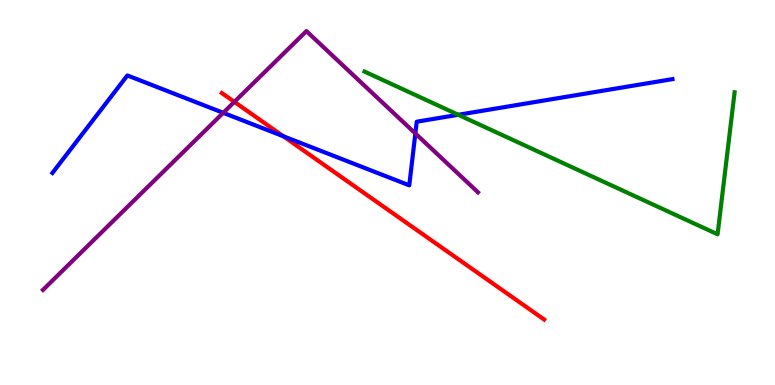[{'lines': ['blue', 'red'], 'intersections': [{'x': 3.66, 'y': 6.46}]}, {'lines': ['green', 'red'], 'intersections': []}, {'lines': ['purple', 'red'], 'intersections': [{'x': 3.02, 'y': 7.35}]}, {'lines': ['blue', 'green'], 'intersections': [{'x': 5.91, 'y': 7.02}]}, {'lines': ['blue', 'purple'], 'intersections': [{'x': 2.88, 'y': 7.07}, {'x': 5.36, 'y': 6.53}]}, {'lines': ['green', 'purple'], 'intersections': []}]